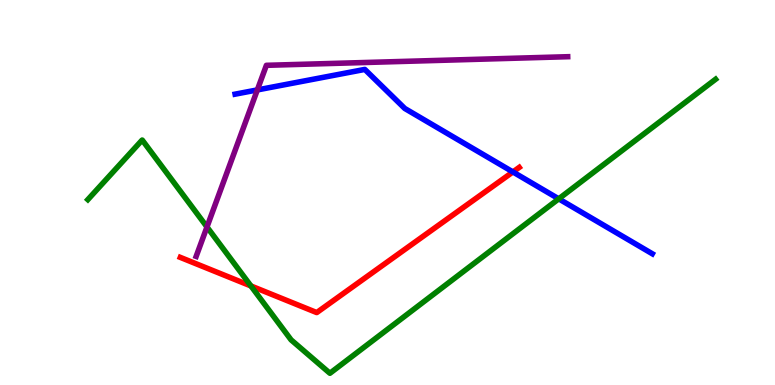[{'lines': ['blue', 'red'], 'intersections': [{'x': 6.62, 'y': 5.53}]}, {'lines': ['green', 'red'], 'intersections': [{'x': 3.24, 'y': 2.57}]}, {'lines': ['purple', 'red'], 'intersections': []}, {'lines': ['blue', 'green'], 'intersections': [{'x': 7.21, 'y': 4.84}]}, {'lines': ['blue', 'purple'], 'intersections': [{'x': 3.32, 'y': 7.66}]}, {'lines': ['green', 'purple'], 'intersections': [{'x': 2.67, 'y': 4.1}]}]